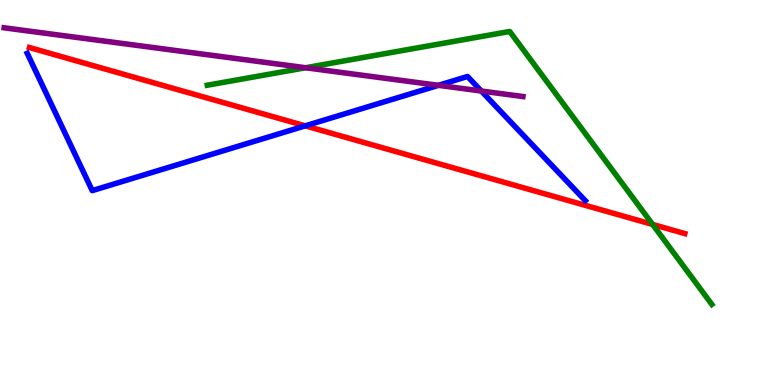[{'lines': ['blue', 'red'], 'intersections': [{'x': 3.94, 'y': 6.73}]}, {'lines': ['green', 'red'], 'intersections': [{'x': 8.42, 'y': 4.17}]}, {'lines': ['purple', 'red'], 'intersections': []}, {'lines': ['blue', 'green'], 'intersections': []}, {'lines': ['blue', 'purple'], 'intersections': [{'x': 5.66, 'y': 7.78}, {'x': 6.21, 'y': 7.64}]}, {'lines': ['green', 'purple'], 'intersections': [{'x': 3.94, 'y': 8.24}]}]